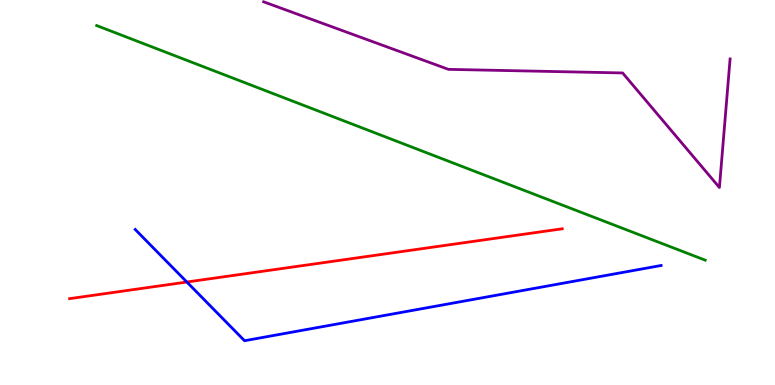[{'lines': ['blue', 'red'], 'intersections': [{'x': 2.41, 'y': 2.67}]}, {'lines': ['green', 'red'], 'intersections': []}, {'lines': ['purple', 'red'], 'intersections': []}, {'lines': ['blue', 'green'], 'intersections': []}, {'lines': ['blue', 'purple'], 'intersections': []}, {'lines': ['green', 'purple'], 'intersections': []}]